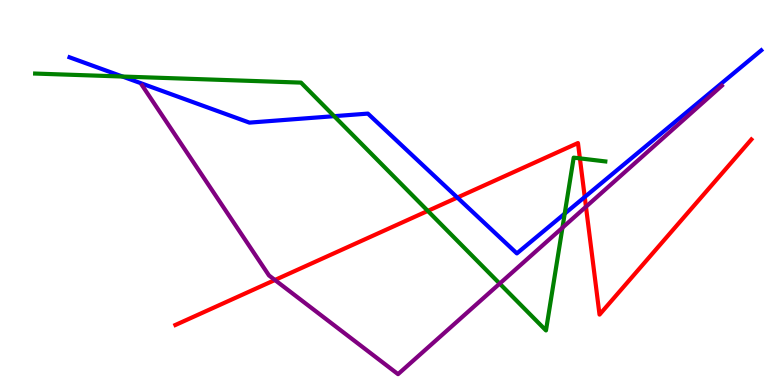[{'lines': ['blue', 'red'], 'intersections': [{'x': 5.9, 'y': 4.87}, {'x': 7.55, 'y': 4.88}]}, {'lines': ['green', 'red'], 'intersections': [{'x': 5.52, 'y': 4.52}, {'x': 7.48, 'y': 5.89}]}, {'lines': ['purple', 'red'], 'intersections': [{'x': 3.55, 'y': 2.73}, {'x': 7.56, 'y': 4.63}]}, {'lines': ['blue', 'green'], 'intersections': [{'x': 1.58, 'y': 8.01}, {'x': 4.31, 'y': 6.98}, {'x': 7.29, 'y': 4.45}]}, {'lines': ['blue', 'purple'], 'intersections': []}, {'lines': ['green', 'purple'], 'intersections': [{'x': 6.45, 'y': 2.63}, {'x': 7.26, 'y': 4.09}]}]